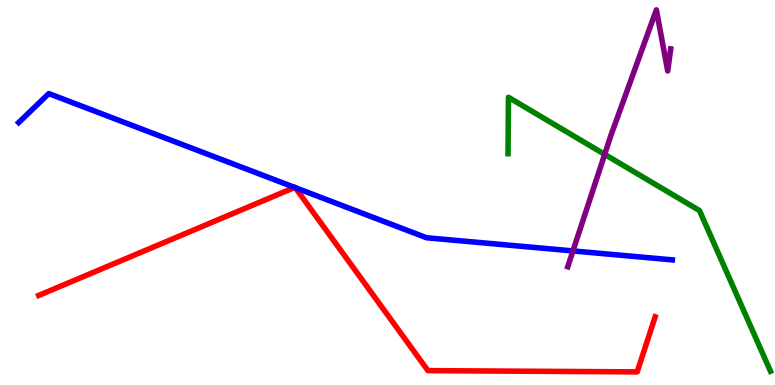[{'lines': ['blue', 'red'], 'intersections': [{'x': 3.8, 'y': 5.13}, {'x': 3.81, 'y': 5.13}]}, {'lines': ['green', 'red'], 'intersections': []}, {'lines': ['purple', 'red'], 'intersections': []}, {'lines': ['blue', 'green'], 'intersections': []}, {'lines': ['blue', 'purple'], 'intersections': [{'x': 7.39, 'y': 3.48}]}, {'lines': ['green', 'purple'], 'intersections': [{'x': 7.8, 'y': 5.99}]}]